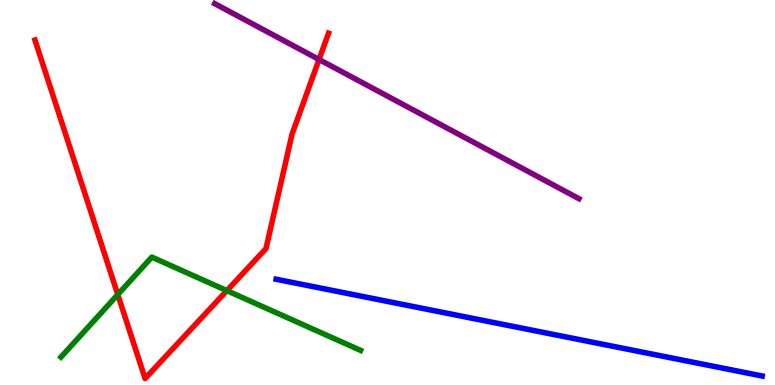[{'lines': ['blue', 'red'], 'intersections': []}, {'lines': ['green', 'red'], 'intersections': [{'x': 1.52, 'y': 2.35}, {'x': 2.93, 'y': 2.45}]}, {'lines': ['purple', 'red'], 'intersections': [{'x': 4.12, 'y': 8.45}]}, {'lines': ['blue', 'green'], 'intersections': []}, {'lines': ['blue', 'purple'], 'intersections': []}, {'lines': ['green', 'purple'], 'intersections': []}]